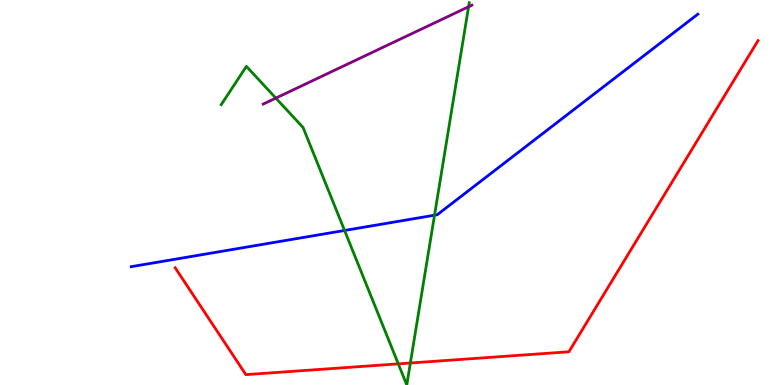[{'lines': ['blue', 'red'], 'intersections': []}, {'lines': ['green', 'red'], 'intersections': [{'x': 5.14, 'y': 0.549}, {'x': 5.29, 'y': 0.571}]}, {'lines': ['purple', 'red'], 'intersections': []}, {'lines': ['blue', 'green'], 'intersections': [{'x': 4.45, 'y': 4.01}, {'x': 5.61, 'y': 4.41}]}, {'lines': ['blue', 'purple'], 'intersections': []}, {'lines': ['green', 'purple'], 'intersections': [{'x': 3.56, 'y': 7.45}, {'x': 6.05, 'y': 9.82}]}]